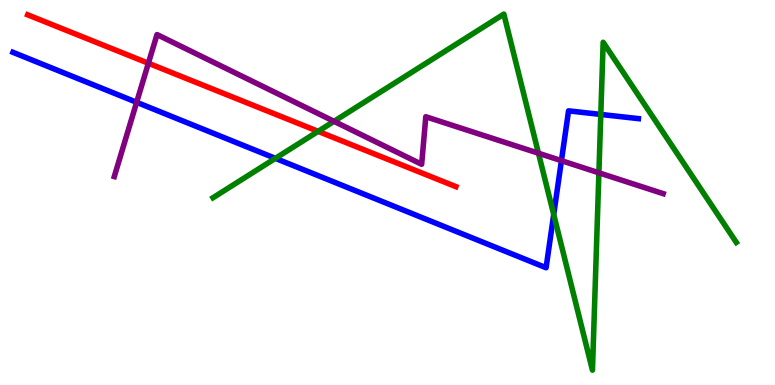[{'lines': ['blue', 'red'], 'intersections': []}, {'lines': ['green', 'red'], 'intersections': [{'x': 4.1, 'y': 6.59}]}, {'lines': ['purple', 'red'], 'intersections': [{'x': 1.91, 'y': 8.36}]}, {'lines': ['blue', 'green'], 'intersections': [{'x': 3.55, 'y': 5.89}, {'x': 7.14, 'y': 4.43}, {'x': 7.75, 'y': 7.03}]}, {'lines': ['blue', 'purple'], 'intersections': [{'x': 1.76, 'y': 7.34}, {'x': 7.24, 'y': 5.83}]}, {'lines': ['green', 'purple'], 'intersections': [{'x': 4.31, 'y': 6.85}, {'x': 6.95, 'y': 6.02}, {'x': 7.73, 'y': 5.51}]}]